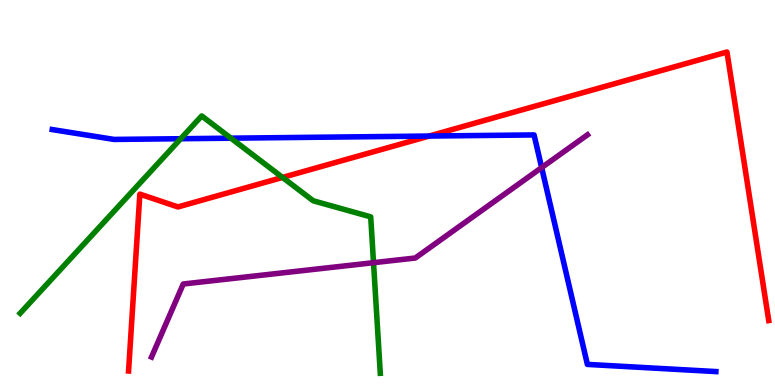[{'lines': ['blue', 'red'], 'intersections': [{'x': 5.54, 'y': 6.47}]}, {'lines': ['green', 'red'], 'intersections': [{'x': 3.65, 'y': 5.39}]}, {'lines': ['purple', 'red'], 'intersections': []}, {'lines': ['blue', 'green'], 'intersections': [{'x': 2.33, 'y': 6.4}, {'x': 2.98, 'y': 6.41}]}, {'lines': ['blue', 'purple'], 'intersections': [{'x': 6.99, 'y': 5.65}]}, {'lines': ['green', 'purple'], 'intersections': [{'x': 4.82, 'y': 3.18}]}]